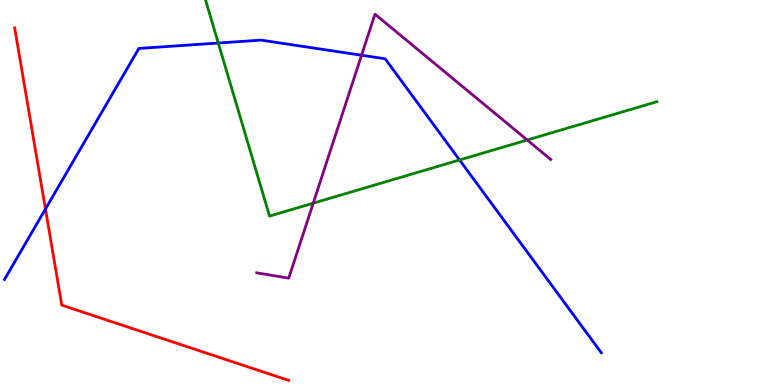[{'lines': ['blue', 'red'], 'intersections': [{'x': 0.586, 'y': 4.57}]}, {'lines': ['green', 'red'], 'intersections': []}, {'lines': ['purple', 'red'], 'intersections': []}, {'lines': ['blue', 'green'], 'intersections': [{'x': 2.82, 'y': 8.88}, {'x': 5.93, 'y': 5.84}]}, {'lines': ['blue', 'purple'], 'intersections': [{'x': 4.67, 'y': 8.57}]}, {'lines': ['green', 'purple'], 'intersections': [{'x': 4.04, 'y': 4.72}, {'x': 6.8, 'y': 6.36}]}]